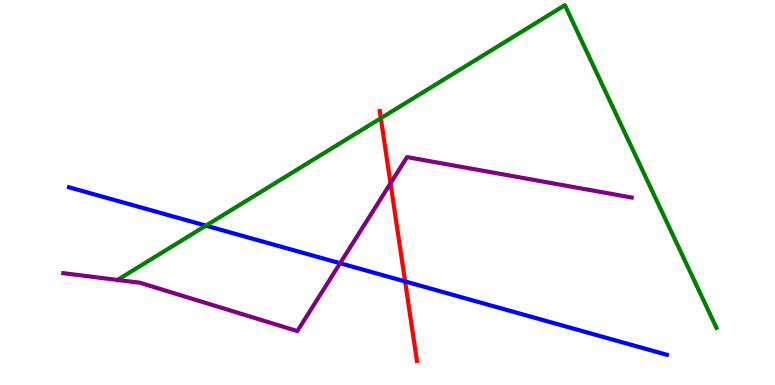[{'lines': ['blue', 'red'], 'intersections': [{'x': 5.23, 'y': 2.69}]}, {'lines': ['green', 'red'], 'intersections': [{'x': 4.91, 'y': 6.93}]}, {'lines': ['purple', 'red'], 'intersections': [{'x': 5.04, 'y': 5.24}]}, {'lines': ['blue', 'green'], 'intersections': [{'x': 2.66, 'y': 4.14}]}, {'lines': ['blue', 'purple'], 'intersections': [{'x': 4.39, 'y': 3.16}]}, {'lines': ['green', 'purple'], 'intersections': []}]